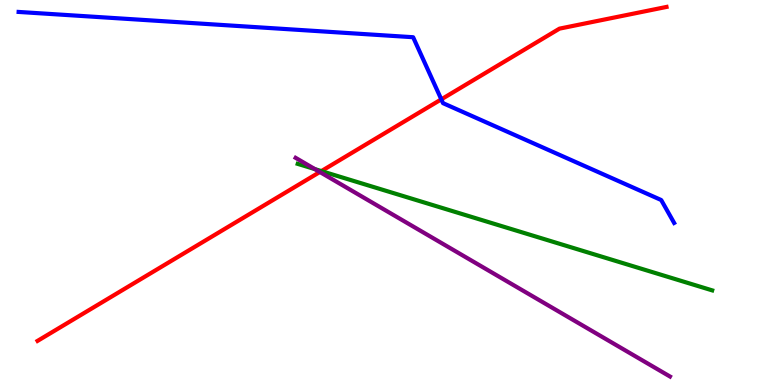[{'lines': ['blue', 'red'], 'intersections': [{'x': 5.69, 'y': 7.42}]}, {'lines': ['green', 'red'], 'intersections': [{'x': 4.15, 'y': 5.56}]}, {'lines': ['purple', 'red'], 'intersections': [{'x': 4.13, 'y': 5.53}]}, {'lines': ['blue', 'green'], 'intersections': []}, {'lines': ['blue', 'purple'], 'intersections': []}, {'lines': ['green', 'purple'], 'intersections': [{'x': 4.06, 'y': 5.61}]}]